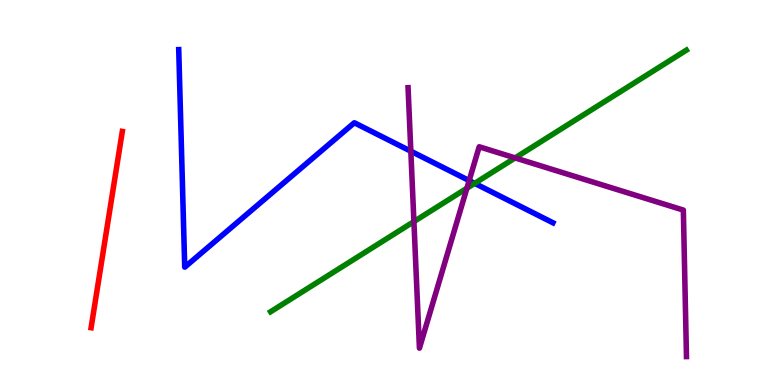[{'lines': ['blue', 'red'], 'intersections': []}, {'lines': ['green', 'red'], 'intersections': []}, {'lines': ['purple', 'red'], 'intersections': []}, {'lines': ['blue', 'green'], 'intersections': [{'x': 6.12, 'y': 5.24}]}, {'lines': ['blue', 'purple'], 'intersections': [{'x': 5.3, 'y': 6.07}, {'x': 6.05, 'y': 5.31}]}, {'lines': ['green', 'purple'], 'intersections': [{'x': 5.34, 'y': 4.24}, {'x': 6.02, 'y': 5.11}, {'x': 6.65, 'y': 5.9}]}]